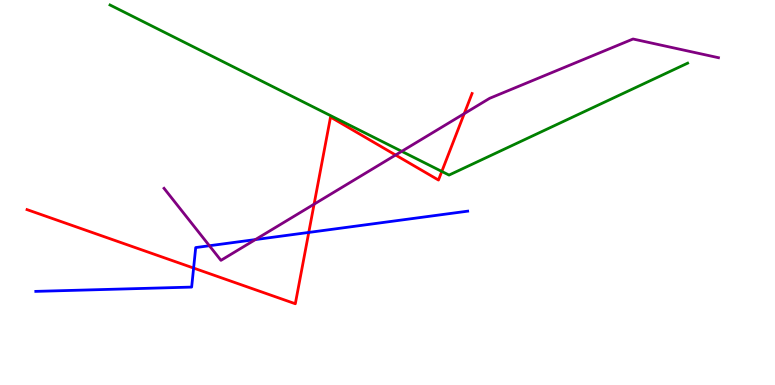[{'lines': ['blue', 'red'], 'intersections': [{'x': 2.5, 'y': 3.04}, {'x': 3.98, 'y': 3.96}]}, {'lines': ['green', 'red'], 'intersections': [{'x': 5.7, 'y': 5.55}]}, {'lines': ['purple', 'red'], 'intersections': [{'x': 4.05, 'y': 4.7}, {'x': 5.1, 'y': 5.97}, {'x': 5.99, 'y': 7.05}]}, {'lines': ['blue', 'green'], 'intersections': []}, {'lines': ['blue', 'purple'], 'intersections': [{'x': 2.7, 'y': 3.62}, {'x': 3.3, 'y': 3.78}]}, {'lines': ['green', 'purple'], 'intersections': [{'x': 5.18, 'y': 6.07}]}]